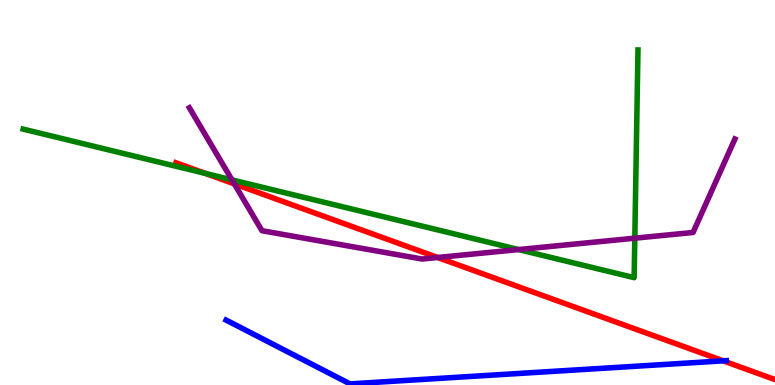[{'lines': ['blue', 'red'], 'intersections': [{'x': 9.33, 'y': 0.628}]}, {'lines': ['green', 'red'], 'intersections': [{'x': 2.65, 'y': 5.5}]}, {'lines': ['purple', 'red'], 'intersections': [{'x': 3.02, 'y': 5.22}, {'x': 5.65, 'y': 3.31}]}, {'lines': ['blue', 'green'], 'intersections': []}, {'lines': ['blue', 'purple'], 'intersections': []}, {'lines': ['green', 'purple'], 'intersections': [{'x': 2.99, 'y': 5.33}, {'x': 6.69, 'y': 3.52}, {'x': 8.19, 'y': 3.81}]}]